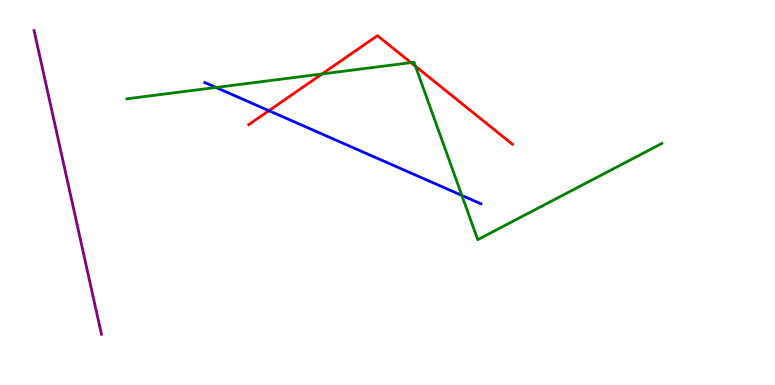[{'lines': ['blue', 'red'], 'intersections': [{'x': 3.47, 'y': 7.13}]}, {'lines': ['green', 'red'], 'intersections': [{'x': 4.16, 'y': 8.08}, {'x': 5.3, 'y': 8.37}, {'x': 5.36, 'y': 8.28}]}, {'lines': ['purple', 'red'], 'intersections': []}, {'lines': ['blue', 'green'], 'intersections': [{'x': 2.79, 'y': 7.73}, {'x': 5.96, 'y': 4.92}]}, {'lines': ['blue', 'purple'], 'intersections': []}, {'lines': ['green', 'purple'], 'intersections': []}]